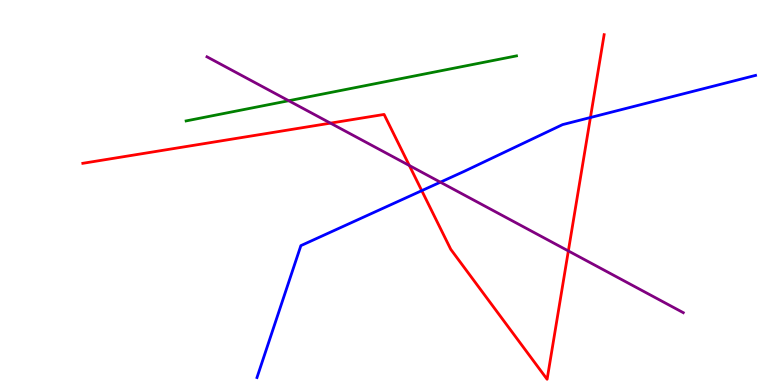[{'lines': ['blue', 'red'], 'intersections': [{'x': 5.44, 'y': 5.05}, {'x': 7.62, 'y': 6.95}]}, {'lines': ['green', 'red'], 'intersections': []}, {'lines': ['purple', 'red'], 'intersections': [{'x': 4.26, 'y': 6.8}, {'x': 5.28, 'y': 5.7}, {'x': 7.33, 'y': 3.48}]}, {'lines': ['blue', 'green'], 'intersections': []}, {'lines': ['blue', 'purple'], 'intersections': [{'x': 5.68, 'y': 5.27}]}, {'lines': ['green', 'purple'], 'intersections': [{'x': 3.73, 'y': 7.38}]}]